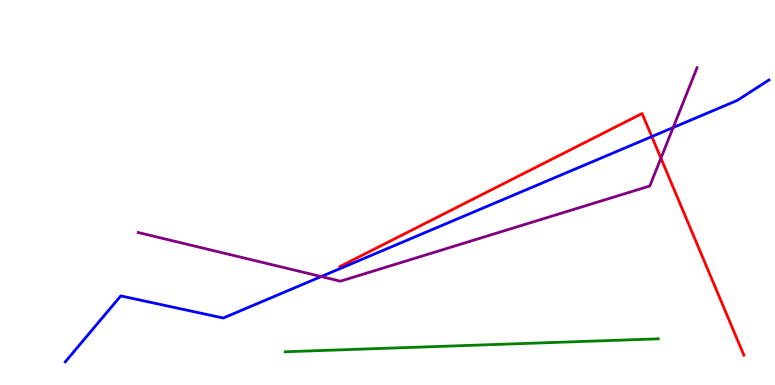[{'lines': ['blue', 'red'], 'intersections': [{'x': 8.41, 'y': 6.45}]}, {'lines': ['green', 'red'], 'intersections': []}, {'lines': ['purple', 'red'], 'intersections': [{'x': 8.53, 'y': 5.89}]}, {'lines': ['blue', 'green'], 'intersections': []}, {'lines': ['blue', 'purple'], 'intersections': [{'x': 4.14, 'y': 2.82}, {'x': 8.69, 'y': 6.69}]}, {'lines': ['green', 'purple'], 'intersections': []}]